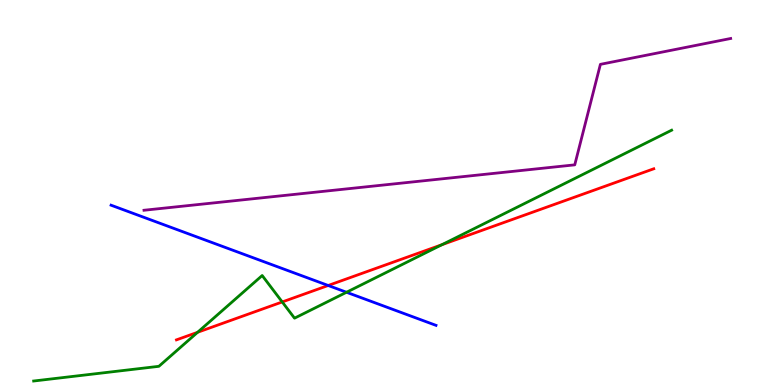[{'lines': ['blue', 'red'], 'intersections': [{'x': 4.23, 'y': 2.58}]}, {'lines': ['green', 'red'], 'intersections': [{'x': 2.55, 'y': 1.37}, {'x': 3.64, 'y': 2.16}, {'x': 5.7, 'y': 3.64}]}, {'lines': ['purple', 'red'], 'intersections': []}, {'lines': ['blue', 'green'], 'intersections': [{'x': 4.47, 'y': 2.41}]}, {'lines': ['blue', 'purple'], 'intersections': []}, {'lines': ['green', 'purple'], 'intersections': []}]